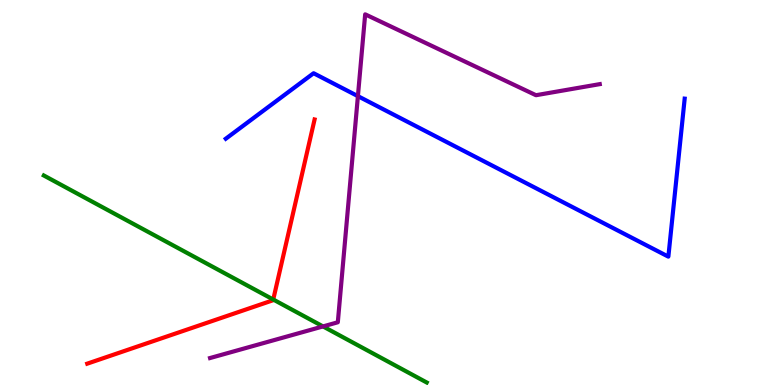[{'lines': ['blue', 'red'], 'intersections': []}, {'lines': ['green', 'red'], 'intersections': [{'x': 3.53, 'y': 2.22}]}, {'lines': ['purple', 'red'], 'intersections': []}, {'lines': ['blue', 'green'], 'intersections': []}, {'lines': ['blue', 'purple'], 'intersections': [{'x': 4.62, 'y': 7.5}]}, {'lines': ['green', 'purple'], 'intersections': [{'x': 4.17, 'y': 1.52}]}]